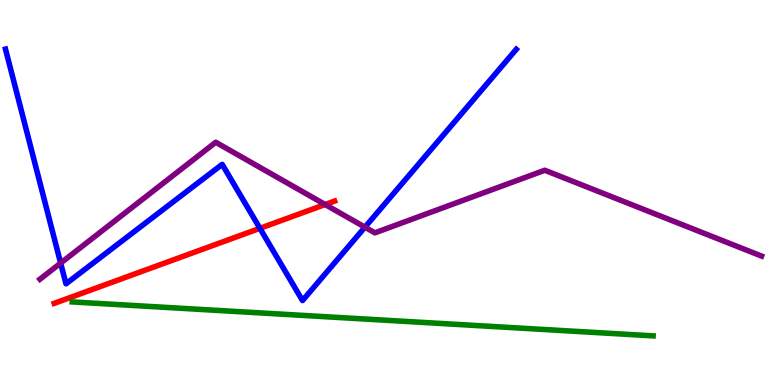[{'lines': ['blue', 'red'], 'intersections': [{'x': 3.35, 'y': 4.07}]}, {'lines': ['green', 'red'], 'intersections': []}, {'lines': ['purple', 'red'], 'intersections': [{'x': 4.2, 'y': 4.69}]}, {'lines': ['blue', 'green'], 'intersections': []}, {'lines': ['blue', 'purple'], 'intersections': [{'x': 0.782, 'y': 3.17}, {'x': 4.71, 'y': 4.1}]}, {'lines': ['green', 'purple'], 'intersections': []}]